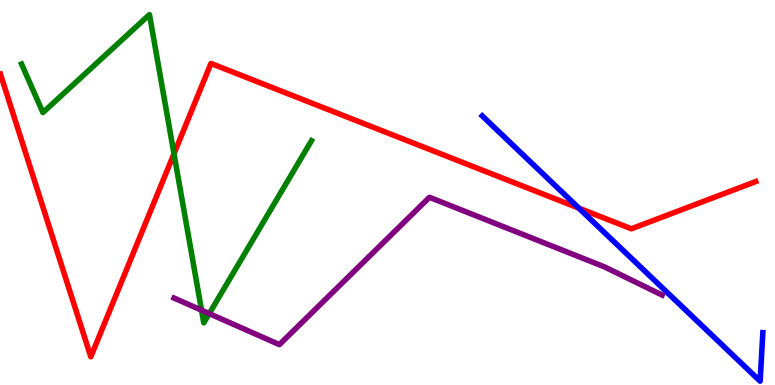[{'lines': ['blue', 'red'], 'intersections': [{'x': 7.47, 'y': 4.59}]}, {'lines': ['green', 'red'], 'intersections': [{'x': 2.24, 'y': 6.01}]}, {'lines': ['purple', 'red'], 'intersections': []}, {'lines': ['blue', 'green'], 'intersections': []}, {'lines': ['blue', 'purple'], 'intersections': []}, {'lines': ['green', 'purple'], 'intersections': [{'x': 2.6, 'y': 1.94}, {'x': 2.7, 'y': 1.85}]}]